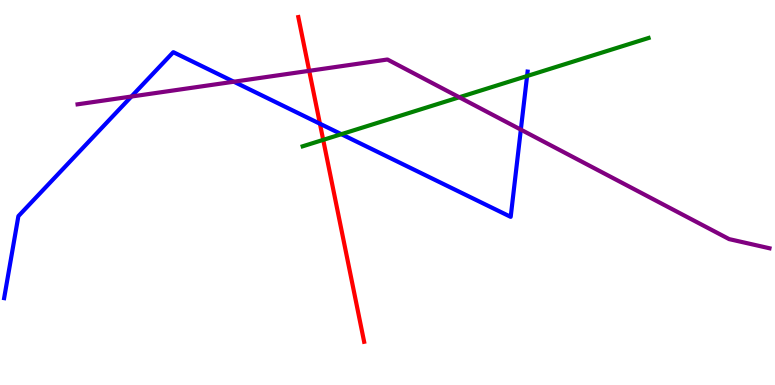[{'lines': ['blue', 'red'], 'intersections': [{'x': 4.13, 'y': 6.79}]}, {'lines': ['green', 'red'], 'intersections': [{'x': 4.17, 'y': 6.37}]}, {'lines': ['purple', 'red'], 'intersections': [{'x': 3.99, 'y': 8.16}]}, {'lines': ['blue', 'green'], 'intersections': [{'x': 4.4, 'y': 6.51}, {'x': 6.8, 'y': 8.03}]}, {'lines': ['blue', 'purple'], 'intersections': [{'x': 1.7, 'y': 7.49}, {'x': 3.02, 'y': 7.88}, {'x': 6.72, 'y': 6.63}]}, {'lines': ['green', 'purple'], 'intersections': [{'x': 5.93, 'y': 7.47}]}]